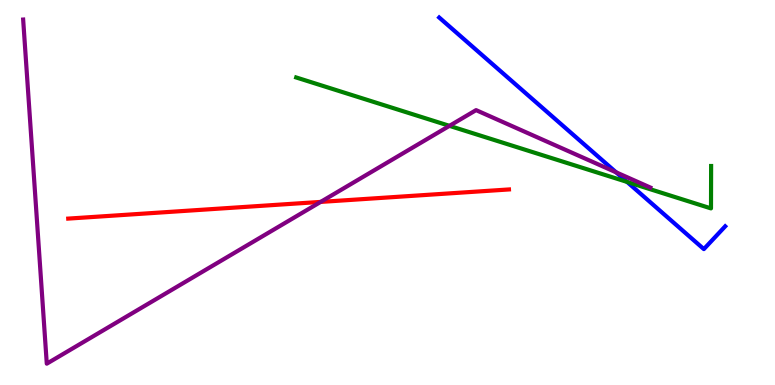[{'lines': ['blue', 'red'], 'intersections': []}, {'lines': ['green', 'red'], 'intersections': []}, {'lines': ['purple', 'red'], 'intersections': [{'x': 4.14, 'y': 4.76}]}, {'lines': ['blue', 'green'], 'intersections': [{'x': 8.09, 'y': 5.27}]}, {'lines': ['blue', 'purple'], 'intersections': [{'x': 7.95, 'y': 5.52}]}, {'lines': ['green', 'purple'], 'intersections': [{'x': 5.8, 'y': 6.73}]}]